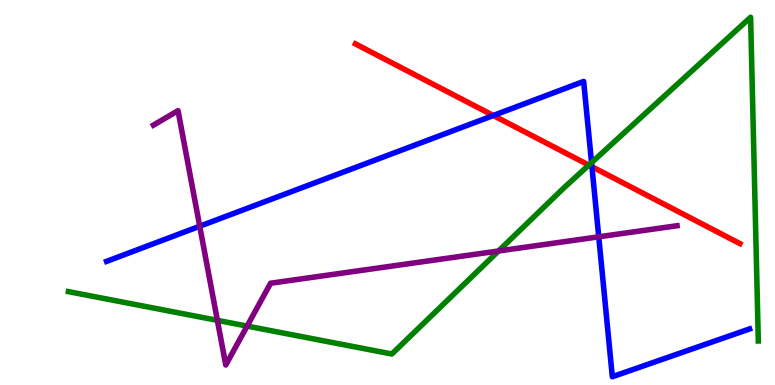[{'lines': ['blue', 'red'], 'intersections': [{'x': 6.37, 'y': 7.0}, {'x': 7.64, 'y': 5.67}]}, {'lines': ['green', 'red'], 'intersections': [{'x': 7.6, 'y': 5.71}]}, {'lines': ['purple', 'red'], 'intersections': []}, {'lines': ['blue', 'green'], 'intersections': [{'x': 7.63, 'y': 5.78}]}, {'lines': ['blue', 'purple'], 'intersections': [{'x': 2.58, 'y': 4.12}, {'x': 7.73, 'y': 3.85}]}, {'lines': ['green', 'purple'], 'intersections': [{'x': 2.81, 'y': 1.68}, {'x': 3.19, 'y': 1.53}, {'x': 6.43, 'y': 3.48}]}]